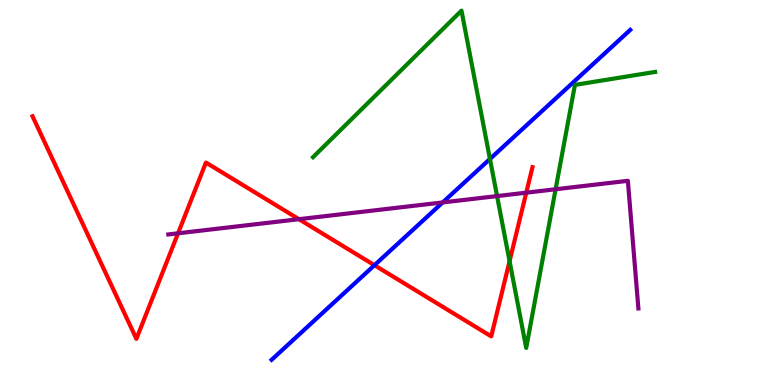[{'lines': ['blue', 'red'], 'intersections': [{'x': 4.83, 'y': 3.11}]}, {'lines': ['green', 'red'], 'intersections': [{'x': 6.58, 'y': 3.22}]}, {'lines': ['purple', 'red'], 'intersections': [{'x': 2.3, 'y': 3.94}, {'x': 3.86, 'y': 4.31}, {'x': 6.79, 'y': 5.0}]}, {'lines': ['blue', 'green'], 'intersections': [{'x': 6.32, 'y': 5.87}]}, {'lines': ['blue', 'purple'], 'intersections': [{'x': 5.71, 'y': 4.74}]}, {'lines': ['green', 'purple'], 'intersections': [{'x': 6.41, 'y': 4.91}, {'x': 7.17, 'y': 5.08}]}]